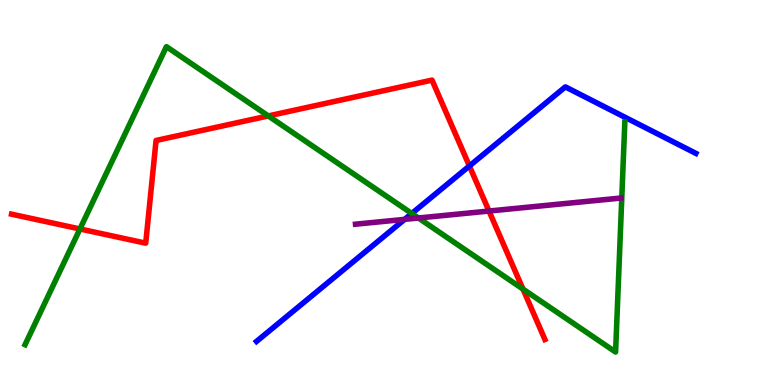[{'lines': ['blue', 'red'], 'intersections': [{'x': 6.06, 'y': 5.69}]}, {'lines': ['green', 'red'], 'intersections': [{'x': 1.03, 'y': 4.05}, {'x': 3.46, 'y': 6.99}, {'x': 6.75, 'y': 2.49}]}, {'lines': ['purple', 'red'], 'intersections': [{'x': 6.31, 'y': 4.52}]}, {'lines': ['blue', 'green'], 'intersections': [{'x': 5.31, 'y': 4.46}]}, {'lines': ['blue', 'purple'], 'intersections': [{'x': 5.22, 'y': 4.3}]}, {'lines': ['green', 'purple'], 'intersections': [{'x': 5.4, 'y': 4.34}]}]